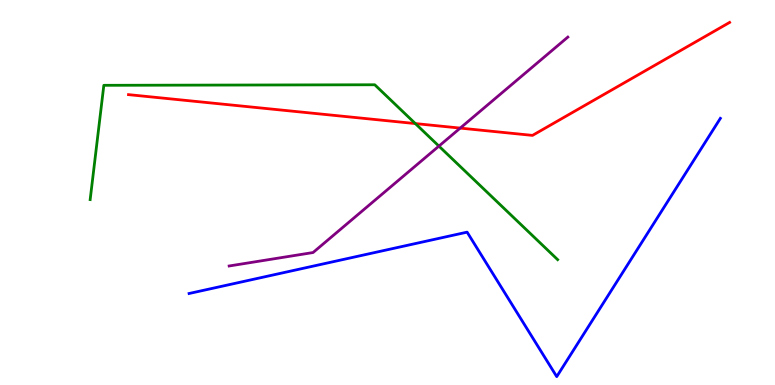[{'lines': ['blue', 'red'], 'intersections': []}, {'lines': ['green', 'red'], 'intersections': [{'x': 5.36, 'y': 6.79}]}, {'lines': ['purple', 'red'], 'intersections': [{'x': 5.94, 'y': 6.67}]}, {'lines': ['blue', 'green'], 'intersections': []}, {'lines': ['blue', 'purple'], 'intersections': []}, {'lines': ['green', 'purple'], 'intersections': [{'x': 5.66, 'y': 6.2}]}]